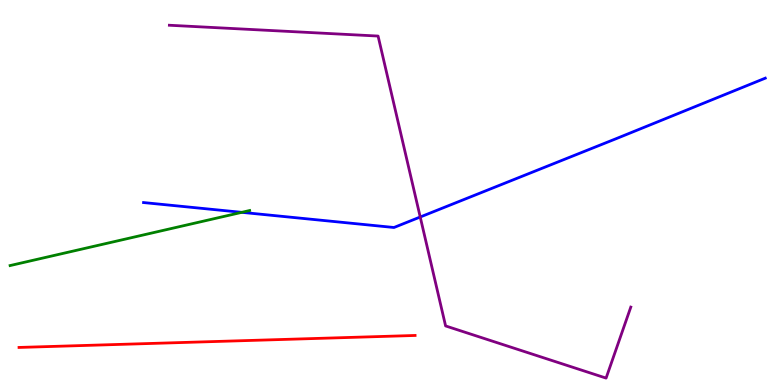[{'lines': ['blue', 'red'], 'intersections': []}, {'lines': ['green', 'red'], 'intersections': []}, {'lines': ['purple', 'red'], 'intersections': []}, {'lines': ['blue', 'green'], 'intersections': [{'x': 3.12, 'y': 4.48}]}, {'lines': ['blue', 'purple'], 'intersections': [{'x': 5.42, 'y': 4.36}]}, {'lines': ['green', 'purple'], 'intersections': []}]